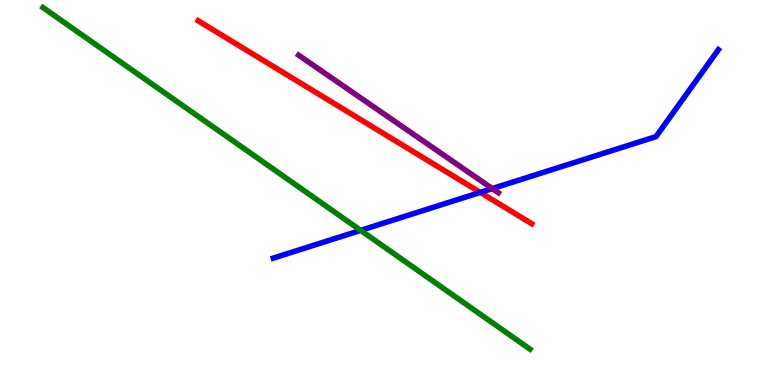[{'lines': ['blue', 'red'], 'intersections': [{'x': 6.2, 'y': 5.0}]}, {'lines': ['green', 'red'], 'intersections': []}, {'lines': ['purple', 'red'], 'intersections': []}, {'lines': ['blue', 'green'], 'intersections': [{'x': 4.65, 'y': 4.02}]}, {'lines': ['blue', 'purple'], 'intersections': [{'x': 6.35, 'y': 5.1}]}, {'lines': ['green', 'purple'], 'intersections': []}]